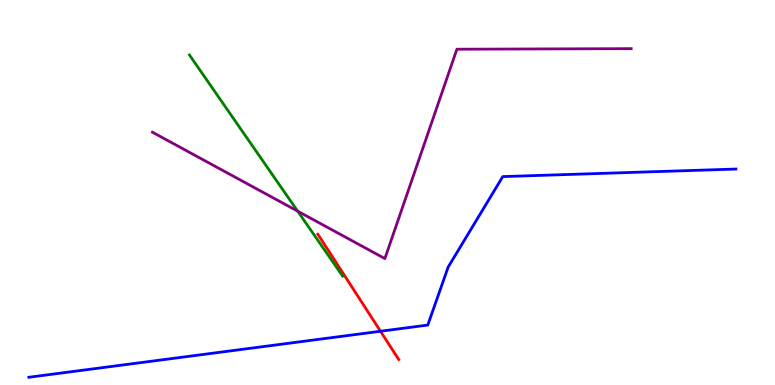[{'lines': ['blue', 'red'], 'intersections': [{'x': 4.91, 'y': 1.4}]}, {'lines': ['green', 'red'], 'intersections': []}, {'lines': ['purple', 'red'], 'intersections': []}, {'lines': ['blue', 'green'], 'intersections': []}, {'lines': ['blue', 'purple'], 'intersections': []}, {'lines': ['green', 'purple'], 'intersections': [{'x': 3.84, 'y': 4.52}]}]